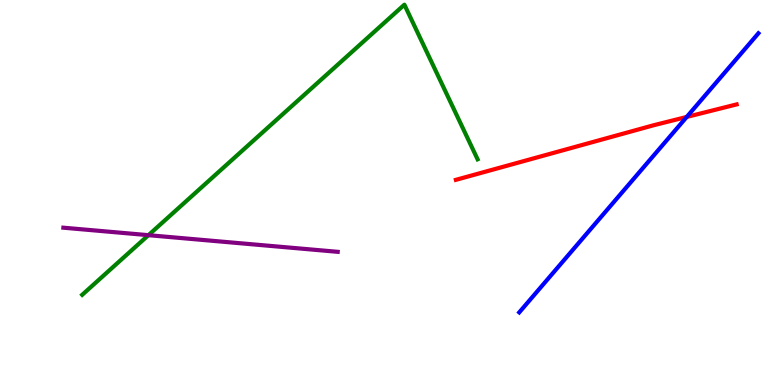[{'lines': ['blue', 'red'], 'intersections': [{'x': 8.86, 'y': 6.96}]}, {'lines': ['green', 'red'], 'intersections': []}, {'lines': ['purple', 'red'], 'intersections': []}, {'lines': ['blue', 'green'], 'intersections': []}, {'lines': ['blue', 'purple'], 'intersections': []}, {'lines': ['green', 'purple'], 'intersections': [{'x': 1.92, 'y': 3.89}]}]